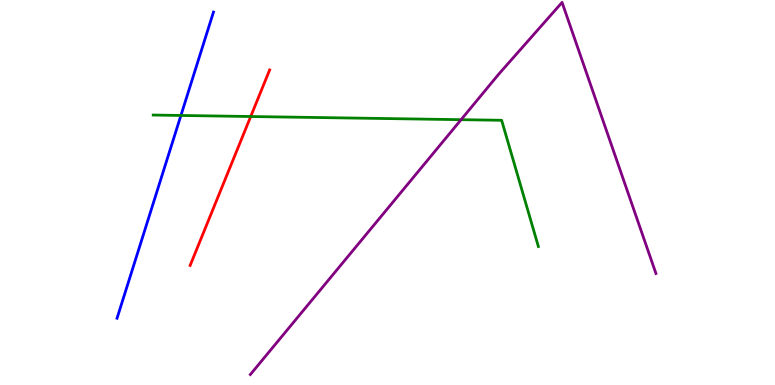[{'lines': ['blue', 'red'], 'intersections': []}, {'lines': ['green', 'red'], 'intersections': [{'x': 3.23, 'y': 6.97}]}, {'lines': ['purple', 'red'], 'intersections': []}, {'lines': ['blue', 'green'], 'intersections': [{'x': 2.33, 'y': 7.0}]}, {'lines': ['blue', 'purple'], 'intersections': []}, {'lines': ['green', 'purple'], 'intersections': [{'x': 5.95, 'y': 6.89}]}]